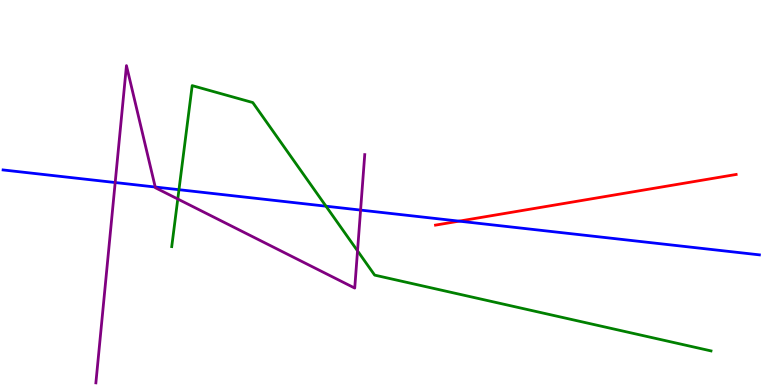[{'lines': ['blue', 'red'], 'intersections': [{'x': 5.92, 'y': 4.26}]}, {'lines': ['green', 'red'], 'intersections': []}, {'lines': ['purple', 'red'], 'intersections': []}, {'lines': ['blue', 'green'], 'intersections': [{'x': 2.31, 'y': 5.07}, {'x': 4.21, 'y': 4.64}]}, {'lines': ['blue', 'purple'], 'intersections': [{'x': 1.49, 'y': 5.26}, {'x': 2.0, 'y': 5.14}, {'x': 4.65, 'y': 4.54}]}, {'lines': ['green', 'purple'], 'intersections': [{'x': 2.29, 'y': 4.83}, {'x': 4.61, 'y': 3.48}]}]